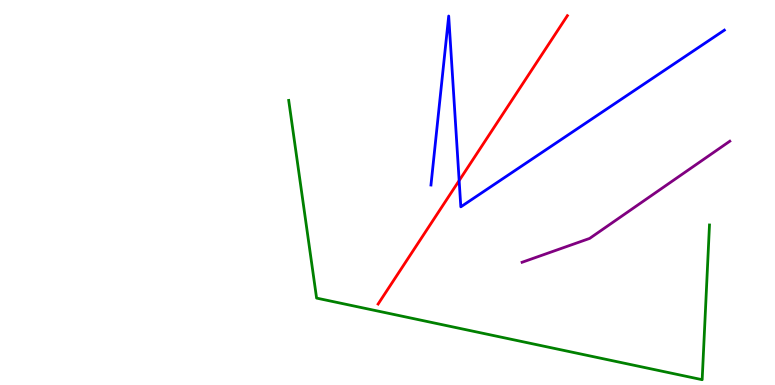[{'lines': ['blue', 'red'], 'intersections': [{'x': 5.92, 'y': 5.31}]}, {'lines': ['green', 'red'], 'intersections': []}, {'lines': ['purple', 'red'], 'intersections': []}, {'lines': ['blue', 'green'], 'intersections': []}, {'lines': ['blue', 'purple'], 'intersections': []}, {'lines': ['green', 'purple'], 'intersections': []}]